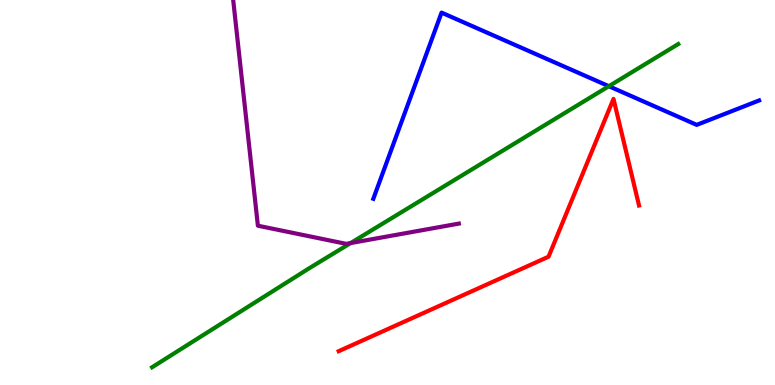[{'lines': ['blue', 'red'], 'intersections': []}, {'lines': ['green', 'red'], 'intersections': []}, {'lines': ['purple', 'red'], 'intersections': []}, {'lines': ['blue', 'green'], 'intersections': [{'x': 7.86, 'y': 7.76}]}, {'lines': ['blue', 'purple'], 'intersections': []}, {'lines': ['green', 'purple'], 'intersections': [{'x': 4.52, 'y': 3.69}]}]